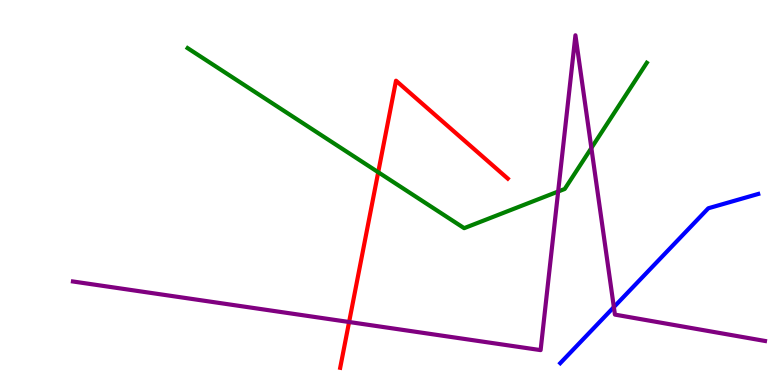[{'lines': ['blue', 'red'], 'intersections': []}, {'lines': ['green', 'red'], 'intersections': [{'x': 4.88, 'y': 5.53}]}, {'lines': ['purple', 'red'], 'intersections': [{'x': 4.5, 'y': 1.64}]}, {'lines': ['blue', 'green'], 'intersections': []}, {'lines': ['blue', 'purple'], 'intersections': [{'x': 7.92, 'y': 2.02}]}, {'lines': ['green', 'purple'], 'intersections': [{'x': 7.2, 'y': 5.03}, {'x': 7.63, 'y': 6.16}]}]